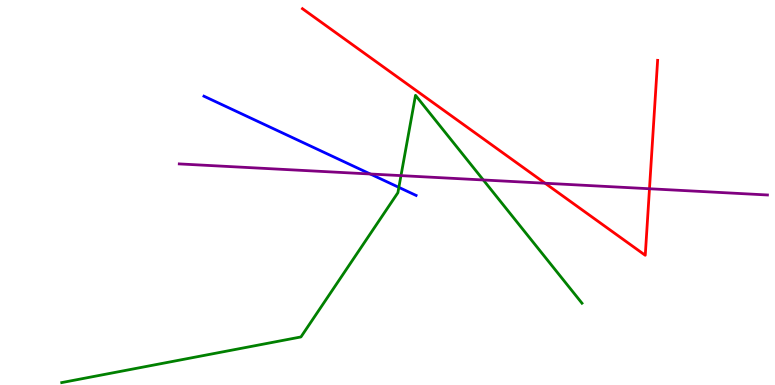[{'lines': ['blue', 'red'], 'intersections': []}, {'lines': ['green', 'red'], 'intersections': []}, {'lines': ['purple', 'red'], 'intersections': [{'x': 7.03, 'y': 5.24}, {'x': 8.38, 'y': 5.1}]}, {'lines': ['blue', 'green'], 'intersections': [{'x': 5.15, 'y': 5.13}]}, {'lines': ['blue', 'purple'], 'intersections': [{'x': 4.78, 'y': 5.48}]}, {'lines': ['green', 'purple'], 'intersections': [{'x': 5.17, 'y': 5.44}, {'x': 6.24, 'y': 5.33}]}]